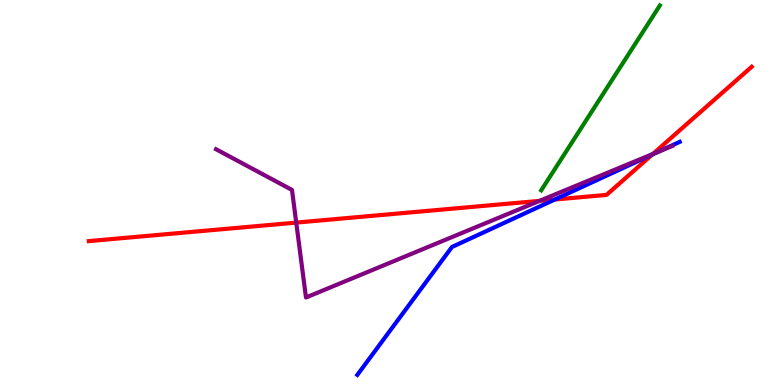[{'lines': ['blue', 'red'], 'intersections': [{'x': 7.16, 'y': 4.82}, {'x': 8.42, 'y': 5.99}]}, {'lines': ['green', 'red'], 'intersections': []}, {'lines': ['purple', 'red'], 'intersections': [{'x': 3.82, 'y': 4.22}, {'x': 6.96, 'y': 4.78}, {'x': 8.42, 'y': 6.0}]}, {'lines': ['blue', 'green'], 'intersections': []}, {'lines': ['blue', 'purple'], 'intersections': [{'x': 8.5, 'y': 6.06}]}, {'lines': ['green', 'purple'], 'intersections': []}]